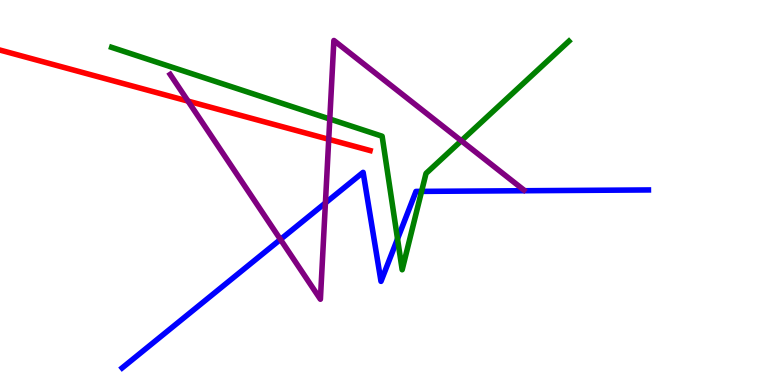[{'lines': ['blue', 'red'], 'intersections': []}, {'lines': ['green', 'red'], 'intersections': []}, {'lines': ['purple', 'red'], 'intersections': [{'x': 2.43, 'y': 7.37}, {'x': 4.24, 'y': 6.38}]}, {'lines': ['blue', 'green'], 'intersections': [{'x': 5.13, 'y': 3.8}, {'x': 5.44, 'y': 5.03}]}, {'lines': ['blue', 'purple'], 'intersections': [{'x': 3.62, 'y': 3.78}, {'x': 4.2, 'y': 4.73}]}, {'lines': ['green', 'purple'], 'intersections': [{'x': 4.26, 'y': 6.91}, {'x': 5.95, 'y': 6.34}]}]